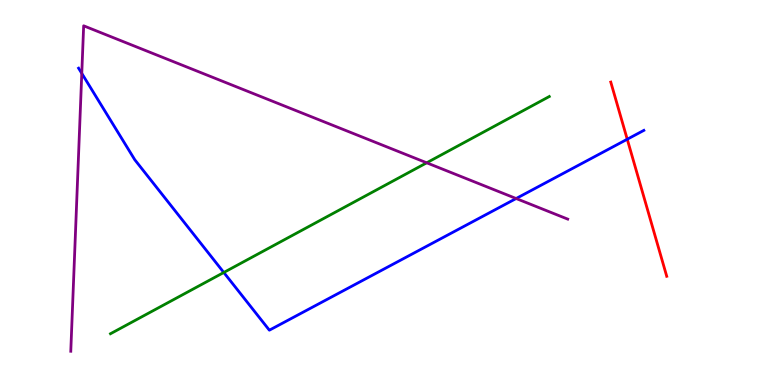[{'lines': ['blue', 'red'], 'intersections': [{'x': 8.09, 'y': 6.38}]}, {'lines': ['green', 'red'], 'intersections': []}, {'lines': ['purple', 'red'], 'intersections': []}, {'lines': ['blue', 'green'], 'intersections': [{'x': 2.89, 'y': 2.92}]}, {'lines': ['blue', 'purple'], 'intersections': [{'x': 1.06, 'y': 8.09}, {'x': 6.66, 'y': 4.84}]}, {'lines': ['green', 'purple'], 'intersections': [{'x': 5.51, 'y': 5.77}]}]